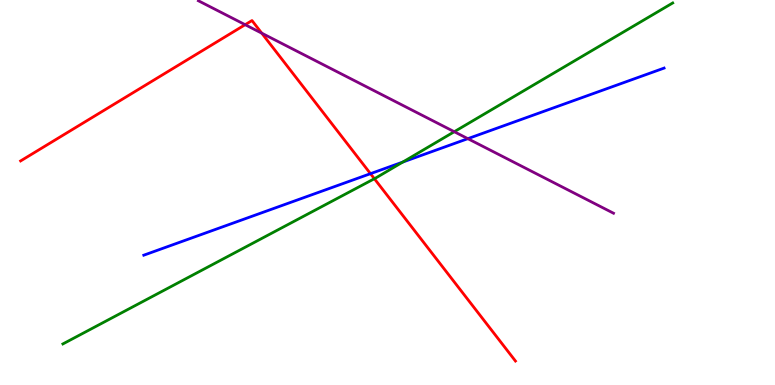[{'lines': ['blue', 'red'], 'intersections': [{'x': 4.78, 'y': 5.49}]}, {'lines': ['green', 'red'], 'intersections': [{'x': 4.83, 'y': 5.36}]}, {'lines': ['purple', 'red'], 'intersections': [{'x': 3.16, 'y': 9.36}, {'x': 3.38, 'y': 9.14}]}, {'lines': ['blue', 'green'], 'intersections': [{'x': 5.2, 'y': 5.79}]}, {'lines': ['blue', 'purple'], 'intersections': [{'x': 6.04, 'y': 6.4}]}, {'lines': ['green', 'purple'], 'intersections': [{'x': 5.86, 'y': 6.58}]}]